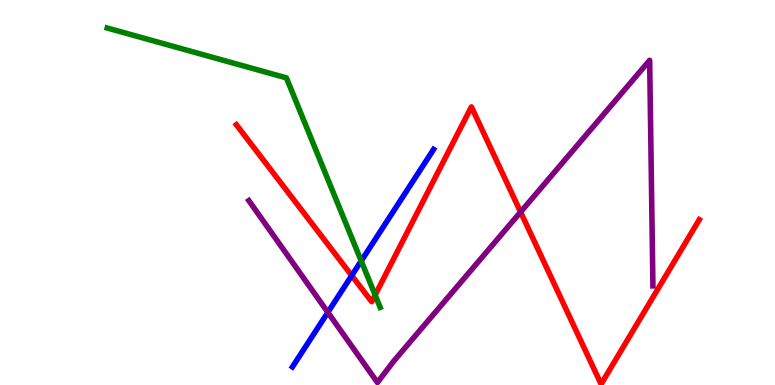[{'lines': ['blue', 'red'], 'intersections': [{'x': 4.54, 'y': 2.84}]}, {'lines': ['green', 'red'], 'intersections': [{'x': 4.84, 'y': 2.34}]}, {'lines': ['purple', 'red'], 'intersections': [{'x': 6.72, 'y': 4.49}]}, {'lines': ['blue', 'green'], 'intersections': [{'x': 4.66, 'y': 3.22}]}, {'lines': ['blue', 'purple'], 'intersections': [{'x': 4.23, 'y': 1.89}]}, {'lines': ['green', 'purple'], 'intersections': []}]